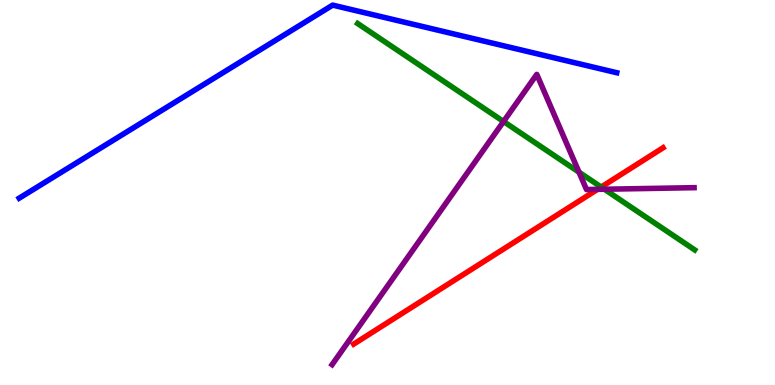[{'lines': ['blue', 'red'], 'intersections': []}, {'lines': ['green', 'red'], 'intersections': [{'x': 7.76, 'y': 5.14}]}, {'lines': ['purple', 'red'], 'intersections': [{'x': 7.71, 'y': 5.08}]}, {'lines': ['blue', 'green'], 'intersections': []}, {'lines': ['blue', 'purple'], 'intersections': []}, {'lines': ['green', 'purple'], 'intersections': [{'x': 6.5, 'y': 6.84}, {'x': 7.47, 'y': 5.53}, {'x': 7.8, 'y': 5.08}]}]